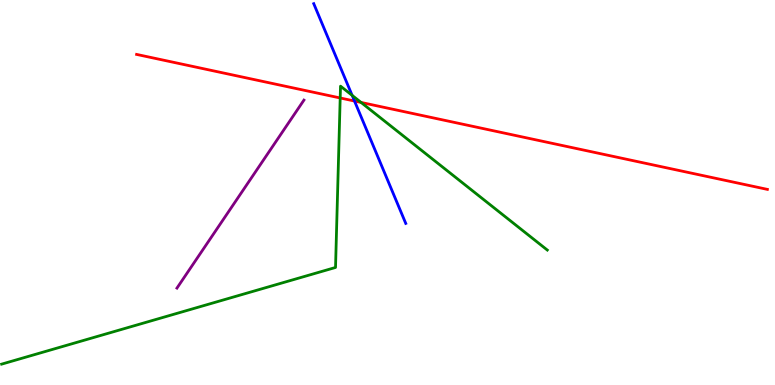[{'lines': ['blue', 'red'], 'intersections': [{'x': 4.57, 'y': 7.38}]}, {'lines': ['green', 'red'], 'intersections': [{'x': 4.39, 'y': 7.46}, {'x': 4.66, 'y': 7.34}]}, {'lines': ['purple', 'red'], 'intersections': []}, {'lines': ['blue', 'green'], 'intersections': [{'x': 4.54, 'y': 7.52}]}, {'lines': ['blue', 'purple'], 'intersections': []}, {'lines': ['green', 'purple'], 'intersections': []}]